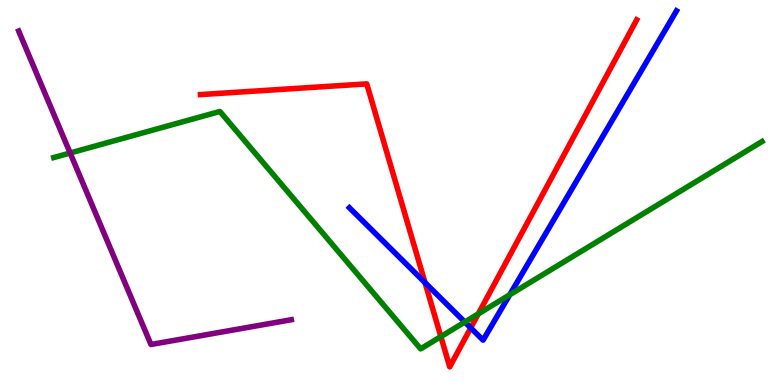[{'lines': ['blue', 'red'], 'intersections': [{'x': 5.48, 'y': 2.66}, {'x': 6.07, 'y': 1.48}]}, {'lines': ['green', 'red'], 'intersections': [{'x': 5.69, 'y': 1.26}, {'x': 6.17, 'y': 1.85}]}, {'lines': ['purple', 'red'], 'intersections': []}, {'lines': ['blue', 'green'], 'intersections': [{'x': 6.0, 'y': 1.64}, {'x': 6.58, 'y': 2.34}]}, {'lines': ['blue', 'purple'], 'intersections': []}, {'lines': ['green', 'purple'], 'intersections': [{'x': 0.905, 'y': 6.03}]}]